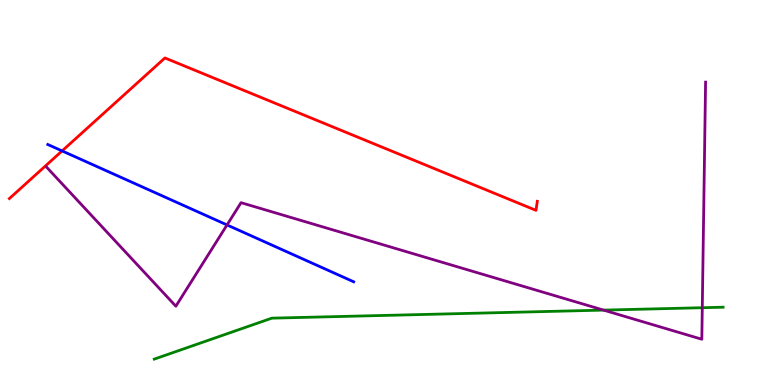[{'lines': ['blue', 'red'], 'intersections': [{'x': 0.801, 'y': 6.08}]}, {'lines': ['green', 'red'], 'intersections': []}, {'lines': ['purple', 'red'], 'intersections': []}, {'lines': ['blue', 'green'], 'intersections': []}, {'lines': ['blue', 'purple'], 'intersections': [{'x': 2.93, 'y': 4.16}]}, {'lines': ['green', 'purple'], 'intersections': [{'x': 7.79, 'y': 1.95}, {'x': 9.06, 'y': 2.01}]}]